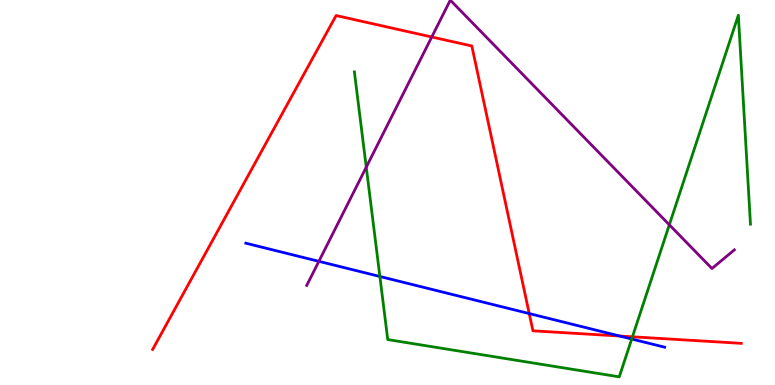[{'lines': ['blue', 'red'], 'intersections': [{'x': 6.83, 'y': 1.86}, {'x': 8.0, 'y': 1.27}]}, {'lines': ['green', 'red'], 'intersections': [{'x': 8.16, 'y': 1.25}]}, {'lines': ['purple', 'red'], 'intersections': [{'x': 5.57, 'y': 9.04}]}, {'lines': ['blue', 'green'], 'intersections': [{'x': 4.9, 'y': 2.82}, {'x': 8.15, 'y': 1.19}]}, {'lines': ['blue', 'purple'], 'intersections': [{'x': 4.11, 'y': 3.21}]}, {'lines': ['green', 'purple'], 'intersections': [{'x': 4.73, 'y': 5.66}, {'x': 8.64, 'y': 4.16}]}]